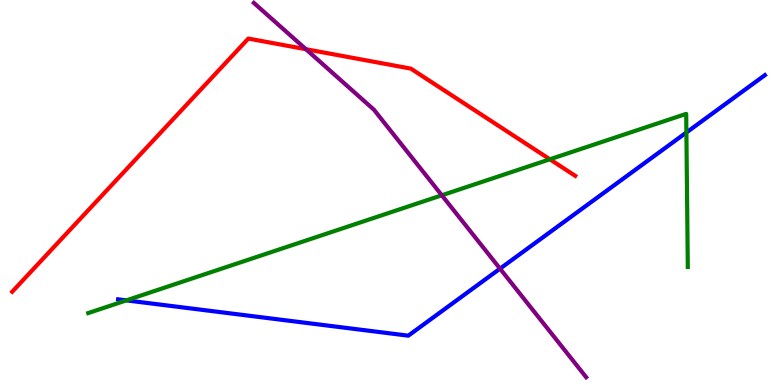[{'lines': ['blue', 'red'], 'intersections': []}, {'lines': ['green', 'red'], 'intersections': [{'x': 7.1, 'y': 5.86}]}, {'lines': ['purple', 'red'], 'intersections': [{'x': 3.95, 'y': 8.72}]}, {'lines': ['blue', 'green'], 'intersections': [{'x': 1.63, 'y': 2.2}, {'x': 8.86, 'y': 6.56}]}, {'lines': ['blue', 'purple'], 'intersections': [{'x': 6.45, 'y': 3.02}]}, {'lines': ['green', 'purple'], 'intersections': [{'x': 5.7, 'y': 4.93}]}]